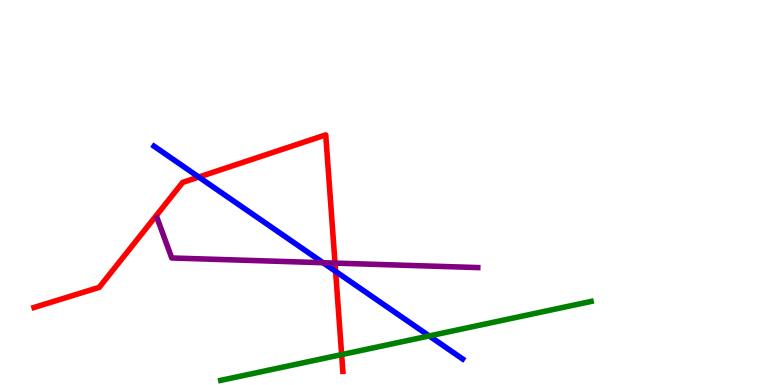[{'lines': ['blue', 'red'], 'intersections': [{'x': 2.56, 'y': 5.4}, {'x': 4.33, 'y': 2.95}]}, {'lines': ['green', 'red'], 'intersections': [{'x': 4.41, 'y': 0.789}]}, {'lines': ['purple', 'red'], 'intersections': [{'x': 4.32, 'y': 3.17}]}, {'lines': ['blue', 'green'], 'intersections': [{'x': 5.54, 'y': 1.27}]}, {'lines': ['blue', 'purple'], 'intersections': [{'x': 4.17, 'y': 3.18}]}, {'lines': ['green', 'purple'], 'intersections': []}]